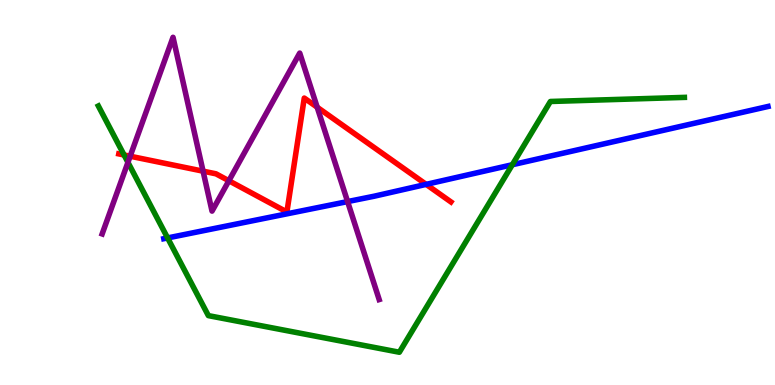[{'lines': ['blue', 'red'], 'intersections': [{'x': 5.5, 'y': 5.21}]}, {'lines': ['green', 'red'], 'intersections': [{'x': 1.6, 'y': 5.97}]}, {'lines': ['purple', 'red'], 'intersections': [{'x': 1.68, 'y': 5.94}, {'x': 2.62, 'y': 5.55}, {'x': 2.95, 'y': 5.31}, {'x': 4.09, 'y': 7.22}]}, {'lines': ['blue', 'green'], 'intersections': [{'x': 2.16, 'y': 3.82}, {'x': 6.61, 'y': 5.72}]}, {'lines': ['blue', 'purple'], 'intersections': [{'x': 4.49, 'y': 4.76}]}, {'lines': ['green', 'purple'], 'intersections': [{'x': 1.65, 'y': 5.78}]}]